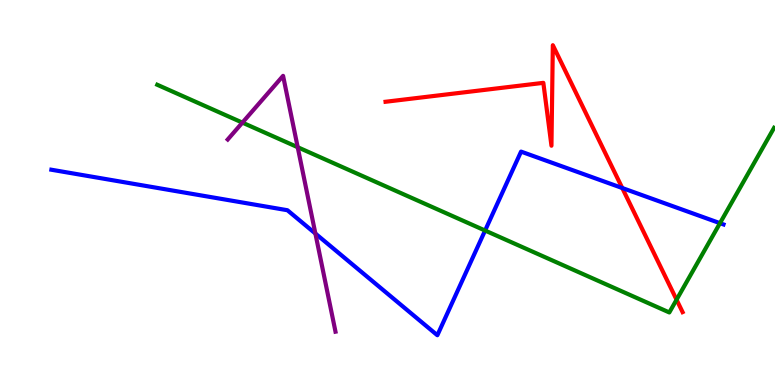[{'lines': ['blue', 'red'], 'intersections': [{'x': 8.03, 'y': 5.12}]}, {'lines': ['green', 'red'], 'intersections': [{'x': 8.73, 'y': 2.22}]}, {'lines': ['purple', 'red'], 'intersections': []}, {'lines': ['blue', 'green'], 'intersections': [{'x': 6.26, 'y': 4.01}, {'x': 9.29, 'y': 4.2}]}, {'lines': ['blue', 'purple'], 'intersections': [{'x': 4.07, 'y': 3.93}]}, {'lines': ['green', 'purple'], 'intersections': [{'x': 3.13, 'y': 6.81}, {'x': 3.84, 'y': 6.18}]}]